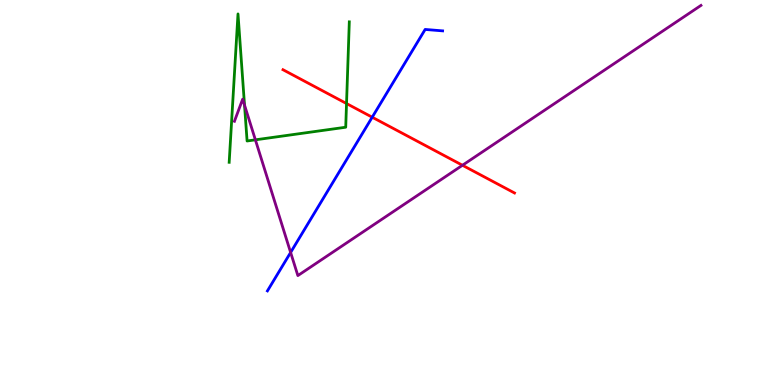[{'lines': ['blue', 'red'], 'intersections': [{'x': 4.8, 'y': 6.96}]}, {'lines': ['green', 'red'], 'intersections': [{'x': 4.47, 'y': 7.31}]}, {'lines': ['purple', 'red'], 'intersections': [{'x': 5.97, 'y': 5.71}]}, {'lines': ['blue', 'green'], 'intersections': []}, {'lines': ['blue', 'purple'], 'intersections': [{'x': 3.75, 'y': 3.44}]}, {'lines': ['green', 'purple'], 'intersections': [{'x': 3.16, 'y': 7.27}, {'x': 3.3, 'y': 6.37}]}]